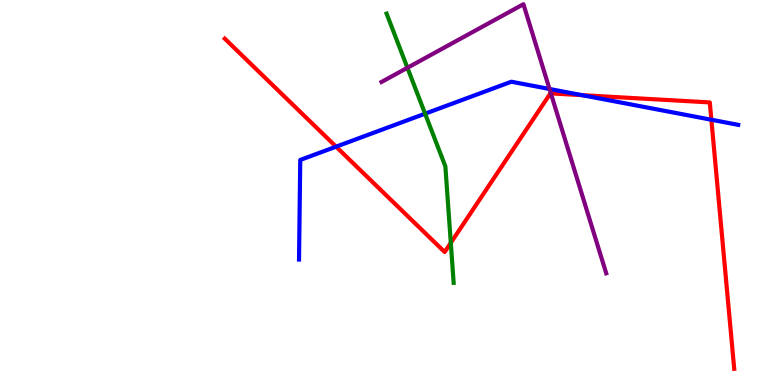[{'lines': ['blue', 'red'], 'intersections': [{'x': 4.34, 'y': 6.19}, {'x': 7.51, 'y': 7.53}, {'x': 9.18, 'y': 6.89}]}, {'lines': ['green', 'red'], 'intersections': [{'x': 5.82, 'y': 3.69}]}, {'lines': ['purple', 'red'], 'intersections': [{'x': 7.11, 'y': 7.57}]}, {'lines': ['blue', 'green'], 'intersections': [{'x': 5.49, 'y': 7.05}]}, {'lines': ['blue', 'purple'], 'intersections': [{'x': 7.09, 'y': 7.69}]}, {'lines': ['green', 'purple'], 'intersections': [{'x': 5.26, 'y': 8.24}]}]